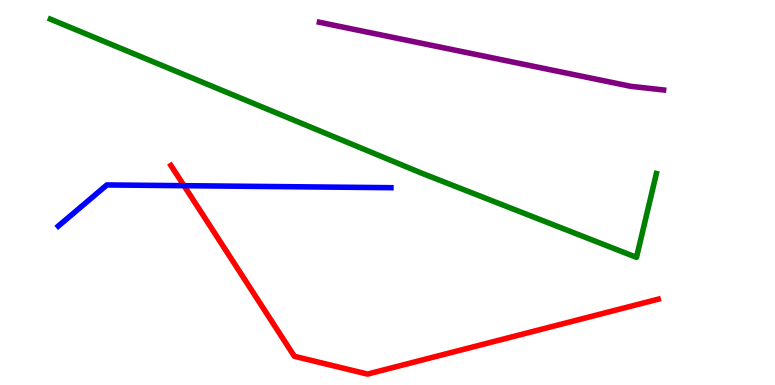[{'lines': ['blue', 'red'], 'intersections': [{'x': 2.37, 'y': 5.18}]}, {'lines': ['green', 'red'], 'intersections': []}, {'lines': ['purple', 'red'], 'intersections': []}, {'lines': ['blue', 'green'], 'intersections': []}, {'lines': ['blue', 'purple'], 'intersections': []}, {'lines': ['green', 'purple'], 'intersections': []}]